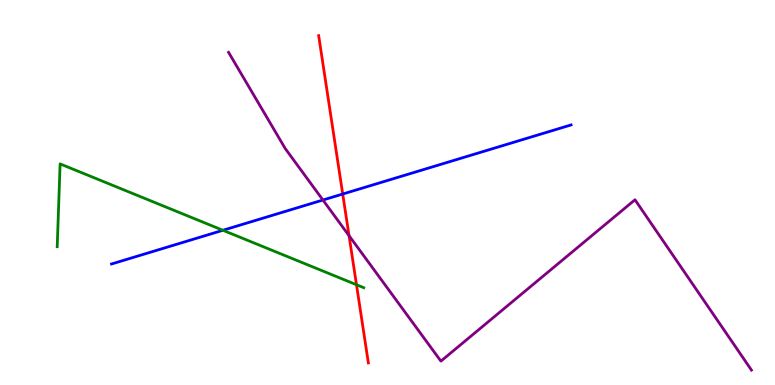[{'lines': ['blue', 'red'], 'intersections': [{'x': 4.42, 'y': 4.96}]}, {'lines': ['green', 'red'], 'intersections': [{'x': 4.6, 'y': 2.6}]}, {'lines': ['purple', 'red'], 'intersections': [{'x': 4.5, 'y': 3.88}]}, {'lines': ['blue', 'green'], 'intersections': [{'x': 2.88, 'y': 4.02}]}, {'lines': ['blue', 'purple'], 'intersections': [{'x': 4.17, 'y': 4.8}]}, {'lines': ['green', 'purple'], 'intersections': []}]